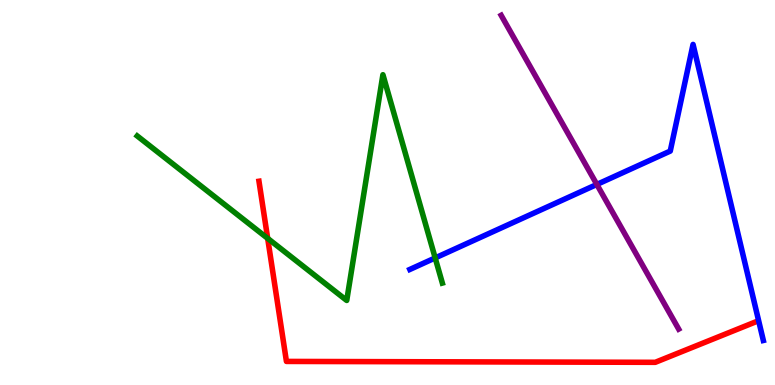[{'lines': ['blue', 'red'], 'intersections': []}, {'lines': ['green', 'red'], 'intersections': [{'x': 3.45, 'y': 3.81}]}, {'lines': ['purple', 'red'], 'intersections': []}, {'lines': ['blue', 'green'], 'intersections': [{'x': 5.62, 'y': 3.3}]}, {'lines': ['blue', 'purple'], 'intersections': [{'x': 7.7, 'y': 5.21}]}, {'lines': ['green', 'purple'], 'intersections': []}]